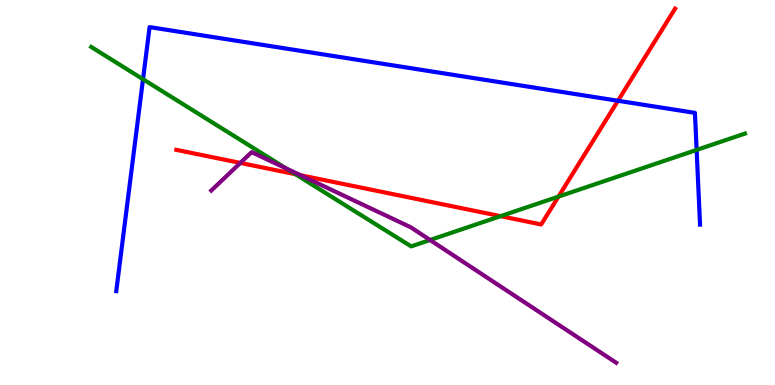[{'lines': ['blue', 'red'], 'intersections': [{'x': 7.97, 'y': 7.38}]}, {'lines': ['green', 'red'], 'intersections': [{'x': 3.81, 'y': 5.48}, {'x': 6.46, 'y': 4.39}, {'x': 7.21, 'y': 4.89}]}, {'lines': ['purple', 'red'], 'intersections': [{'x': 3.1, 'y': 5.77}, {'x': 3.88, 'y': 5.45}]}, {'lines': ['blue', 'green'], 'intersections': [{'x': 1.85, 'y': 7.94}, {'x': 8.99, 'y': 6.11}]}, {'lines': ['blue', 'purple'], 'intersections': []}, {'lines': ['green', 'purple'], 'intersections': [{'x': 3.69, 'y': 5.62}, {'x': 5.55, 'y': 3.77}]}]